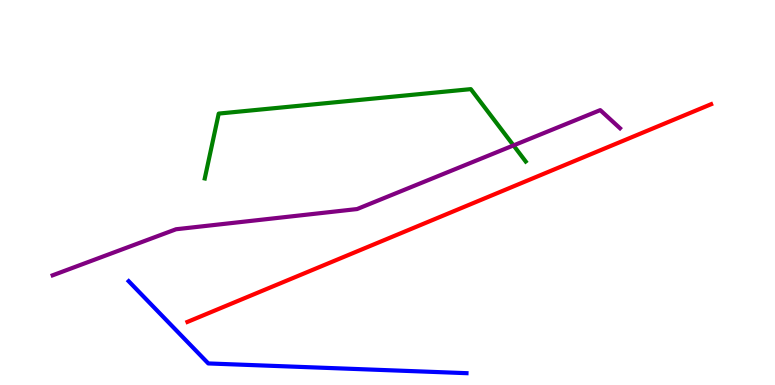[{'lines': ['blue', 'red'], 'intersections': []}, {'lines': ['green', 'red'], 'intersections': []}, {'lines': ['purple', 'red'], 'intersections': []}, {'lines': ['blue', 'green'], 'intersections': []}, {'lines': ['blue', 'purple'], 'intersections': []}, {'lines': ['green', 'purple'], 'intersections': [{'x': 6.63, 'y': 6.22}]}]